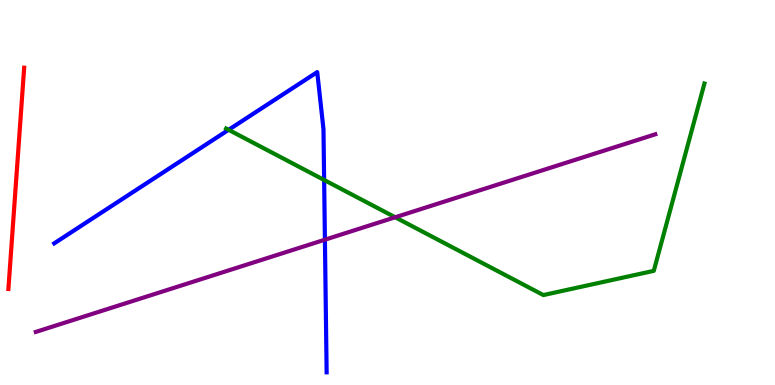[{'lines': ['blue', 'red'], 'intersections': []}, {'lines': ['green', 'red'], 'intersections': []}, {'lines': ['purple', 'red'], 'intersections': []}, {'lines': ['blue', 'green'], 'intersections': [{'x': 2.95, 'y': 6.63}, {'x': 4.18, 'y': 5.33}]}, {'lines': ['blue', 'purple'], 'intersections': [{'x': 4.19, 'y': 3.77}]}, {'lines': ['green', 'purple'], 'intersections': [{'x': 5.1, 'y': 4.36}]}]